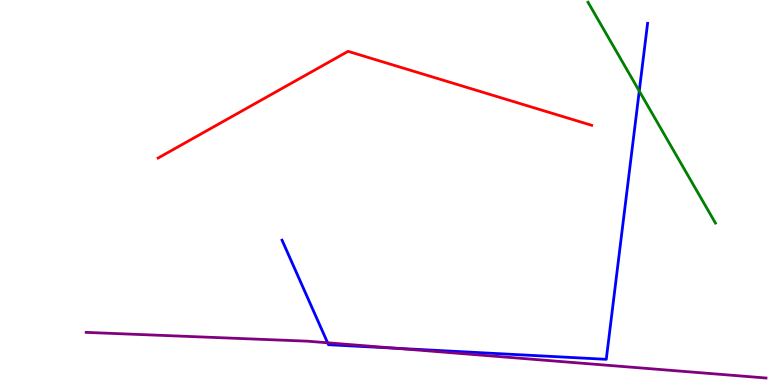[{'lines': ['blue', 'red'], 'intersections': []}, {'lines': ['green', 'red'], 'intersections': []}, {'lines': ['purple', 'red'], 'intersections': []}, {'lines': ['blue', 'green'], 'intersections': [{'x': 8.25, 'y': 7.64}]}, {'lines': ['blue', 'purple'], 'intersections': [{'x': 4.23, 'y': 1.1}, {'x': 5.1, 'y': 0.956}]}, {'lines': ['green', 'purple'], 'intersections': []}]